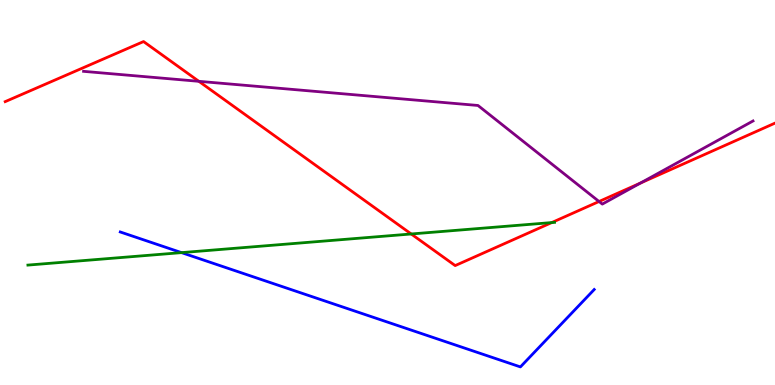[{'lines': ['blue', 'red'], 'intersections': []}, {'lines': ['green', 'red'], 'intersections': [{'x': 5.31, 'y': 3.92}, {'x': 7.12, 'y': 4.22}]}, {'lines': ['purple', 'red'], 'intersections': [{'x': 2.57, 'y': 7.89}, {'x': 7.73, 'y': 4.77}, {'x': 8.26, 'y': 5.25}]}, {'lines': ['blue', 'green'], 'intersections': [{'x': 2.34, 'y': 3.44}]}, {'lines': ['blue', 'purple'], 'intersections': []}, {'lines': ['green', 'purple'], 'intersections': []}]